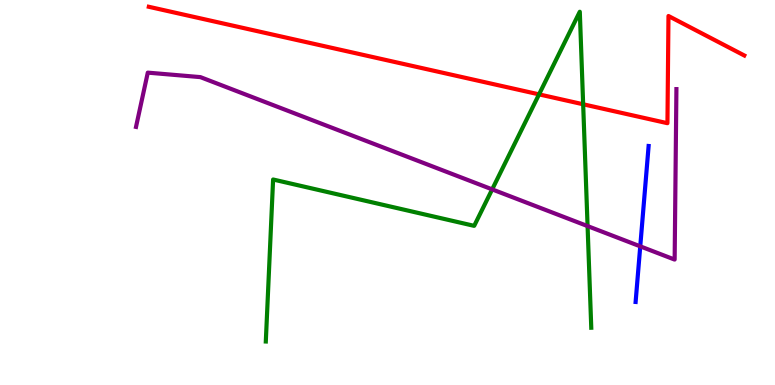[{'lines': ['blue', 'red'], 'intersections': []}, {'lines': ['green', 'red'], 'intersections': [{'x': 6.96, 'y': 7.55}, {'x': 7.52, 'y': 7.29}]}, {'lines': ['purple', 'red'], 'intersections': []}, {'lines': ['blue', 'green'], 'intersections': []}, {'lines': ['blue', 'purple'], 'intersections': [{'x': 8.26, 'y': 3.6}]}, {'lines': ['green', 'purple'], 'intersections': [{'x': 6.35, 'y': 5.08}, {'x': 7.58, 'y': 4.13}]}]